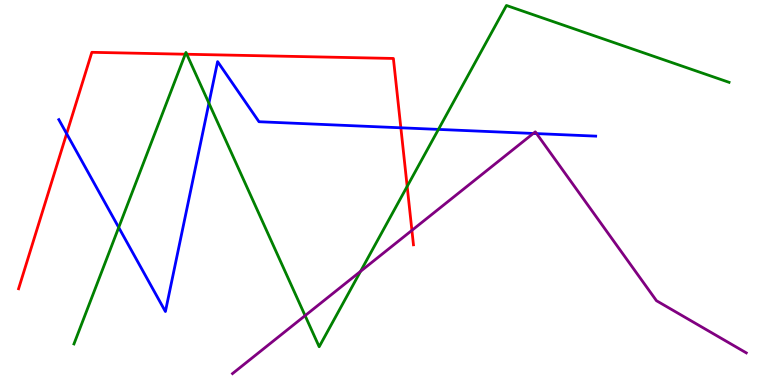[{'lines': ['blue', 'red'], 'intersections': [{'x': 0.86, 'y': 6.53}, {'x': 5.17, 'y': 6.68}]}, {'lines': ['green', 'red'], 'intersections': [{'x': 2.39, 'y': 8.59}, {'x': 2.41, 'y': 8.59}, {'x': 5.25, 'y': 5.16}]}, {'lines': ['purple', 'red'], 'intersections': [{'x': 5.31, 'y': 4.02}]}, {'lines': ['blue', 'green'], 'intersections': [{'x': 1.53, 'y': 4.09}, {'x': 2.7, 'y': 7.32}, {'x': 5.66, 'y': 6.64}]}, {'lines': ['blue', 'purple'], 'intersections': [{'x': 6.88, 'y': 6.53}, {'x': 6.92, 'y': 6.53}]}, {'lines': ['green', 'purple'], 'intersections': [{'x': 3.94, 'y': 1.8}, {'x': 4.65, 'y': 2.95}]}]